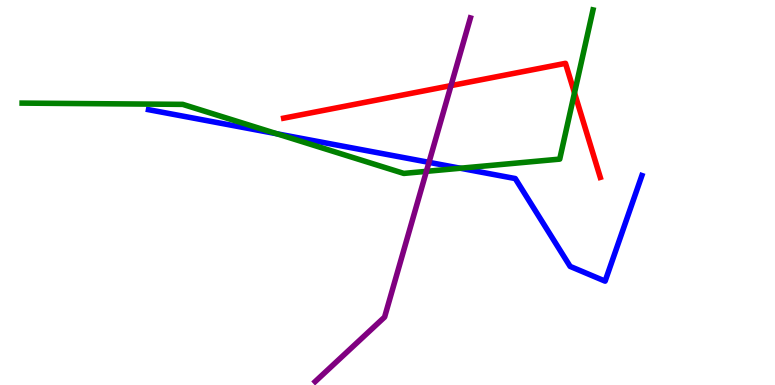[{'lines': ['blue', 'red'], 'intersections': []}, {'lines': ['green', 'red'], 'intersections': [{'x': 7.41, 'y': 7.59}]}, {'lines': ['purple', 'red'], 'intersections': [{'x': 5.82, 'y': 7.78}]}, {'lines': ['blue', 'green'], 'intersections': [{'x': 3.57, 'y': 6.52}, {'x': 5.94, 'y': 5.63}]}, {'lines': ['blue', 'purple'], 'intersections': [{'x': 5.54, 'y': 5.78}]}, {'lines': ['green', 'purple'], 'intersections': [{'x': 5.5, 'y': 5.55}]}]